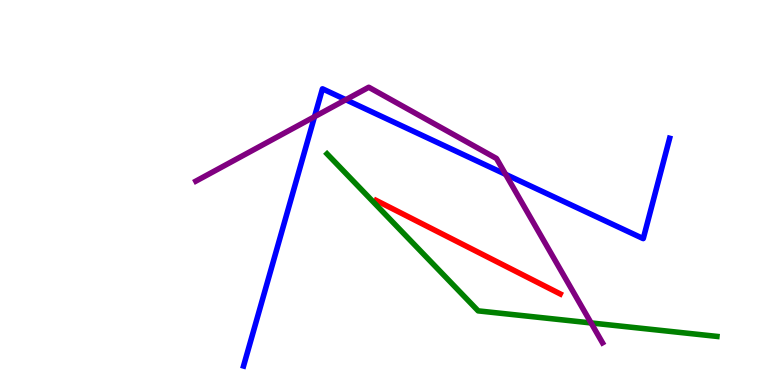[{'lines': ['blue', 'red'], 'intersections': []}, {'lines': ['green', 'red'], 'intersections': []}, {'lines': ['purple', 'red'], 'intersections': []}, {'lines': ['blue', 'green'], 'intersections': []}, {'lines': ['blue', 'purple'], 'intersections': [{'x': 4.06, 'y': 6.97}, {'x': 4.46, 'y': 7.41}, {'x': 6.52, 'y': 5.47}]}, {'lines': ['green', 'purple'], 'intersections': [{'x': 7.63, 'y': 1.61}]}]